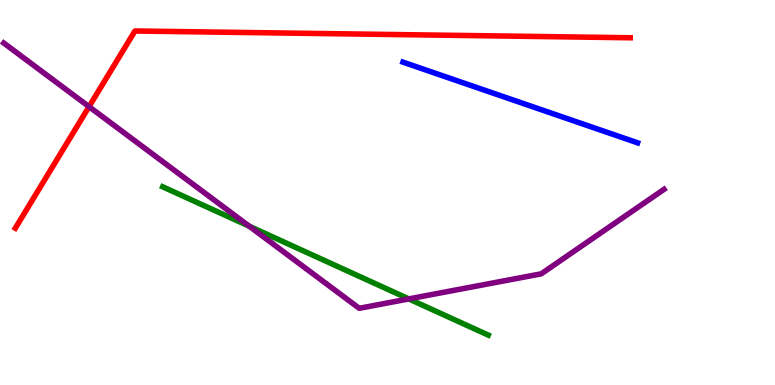[{'lines': ['blue', 'red'], 'intersections': []}, {'lines': ['green', 'red'], 'intersections': []}, {'lines': ['purple', 'red'], 'intersections': [{'x': 1.15, 'y': 7.23}]}, {'lines': ['blue', 'green'], 'intersections': []}, {'lines': ['blue', 'purple'], 'intersections': []}, {'lines': ['green', 'purple'], 'intersections': [{'x': 3.22, 'y': 4.12}, {'x': 5.27, 'y': 2.24}]}]